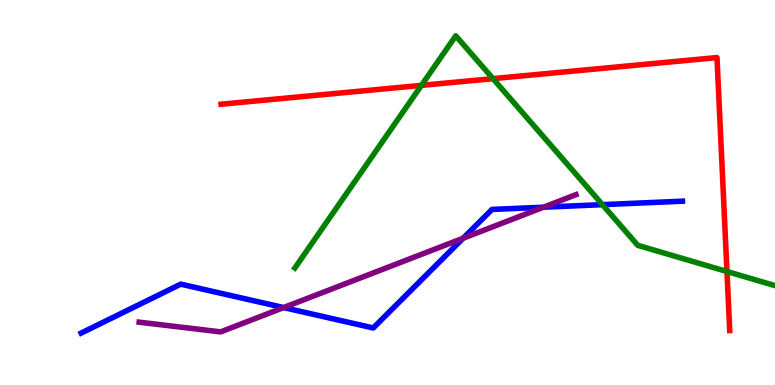[{'lines': ['blue', 'red'], 'intersections': []}, {'lines': ['green', 'red'], 'intersections': [{'x': 5.44, 'y': 7.78}, {'x': 6.36, 'y': 7.96}, {'x': 9.38, 'y': 2.95}]}, {'lines': ['purple', 'red'], 'intersections': []}, {'lines': ['blue', 'green'], 'intersections': [{'x': 7.77, 'y': 4.68}]}, {'lines': ['blue', 'purple'], 'intersections': [{'x': 3.66, 'y': 2.01}, {'x': 5.98, 'y': 3.81}, {'x': 7.01, 'y': 4.62}]}, {'lines': ['green', 'purple'], 'intersections': []}]